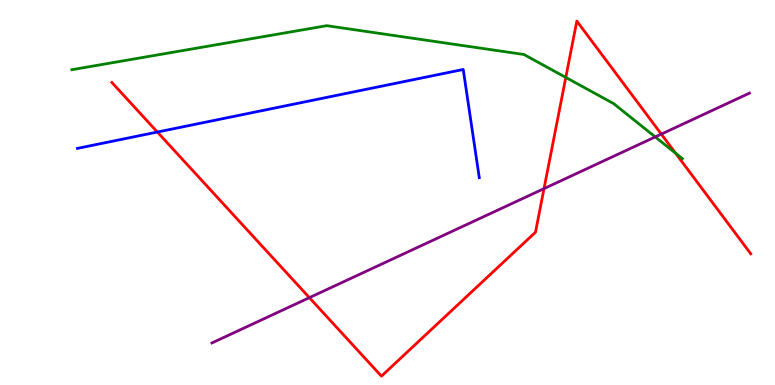[{'lines': ['blue', 'red'], 'intersections': [{'x': 2.03, 'y': 6.57}]}, {'lines': ['green', 'red'], 'intersections': [{'x': 7.3, 'y': 7.99}, {'x': 8.72, 'y': 6.02}]}, {'lines': ['purple', 'red'], 'intersections': [{'x': 3.99, 'y': 2.27}, {'x': 7.02, 'y': 5.1}, {'x': 8.53, 'y': 6.52}]}, {'lines': ['blue', 'green'], 'intersections': []}, {'lines': ['blue', 'purple'], 'intersections': []}, {'lines': ['green', 'purple'], 'intersections': [{'x': 8.45, 'y': 6.44}]}]